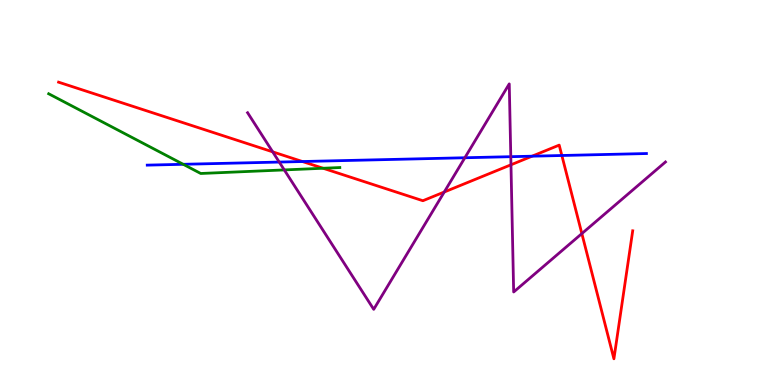[{'lines': ['blue', 'red'], 'intersections': [{'x': 3.9, 'y': 5.8}, {'x': 6.87, 'y': 5.94}, {'x': 7.25, 'y': 5.96}]}, {'lines': ['green', 'red'], 'intersections': [{'x': 4.17, 'y': 5.63}]}, {'lines': ['purple', 'red'], 'intersections': [{'x': 3.52, 'y': 6.06}, {'x': 5.73, 'y': 5.01}, {'x': 6.59, 'y': 5.72}, {'x': 7.51, 'y': 3.93}]}, {'lines': ['blue', 'green'], 'intersections': [{'x': 2.36, 'y': 5.73}]}, {'lines': ['blue', 'purple'], 'intersections': [{'x': 3.6, 'y': 5.79}, {'x': 6.0, 'y': 5.9}, {'x': 6.59, 'y': 5.93}]}, {'lines': ['green', 'purple'], 'intersections': [{'x': 3.67, 'y': 5.59}]}]